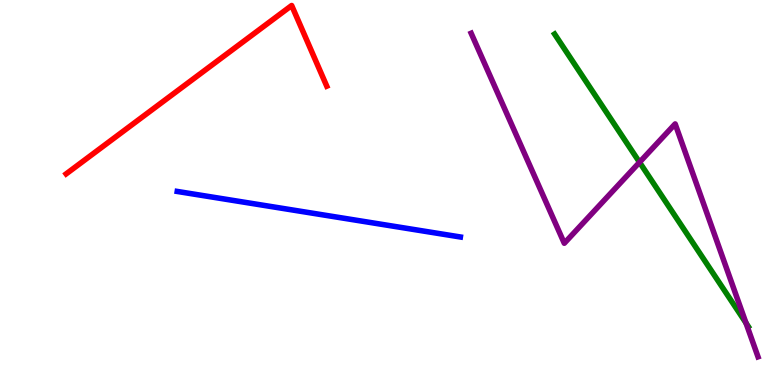[{'lines': ['blue', 'red'], 'intersections': []}, {'lines': ['green', 'red'], 'intersections': []}, {'lines': ['purple', 'red'], 'intersections': []}, {'lines': ['blue', 'green'], 'intersections': []}, {'lines': ['blue', 'purple'], 'intersections': []}, {'lines': ['green', 'purple'], 'intersections': [{'x': 8.25, 'y': 5.79}, {'x': 9.63, 'y': 1.61}]}]